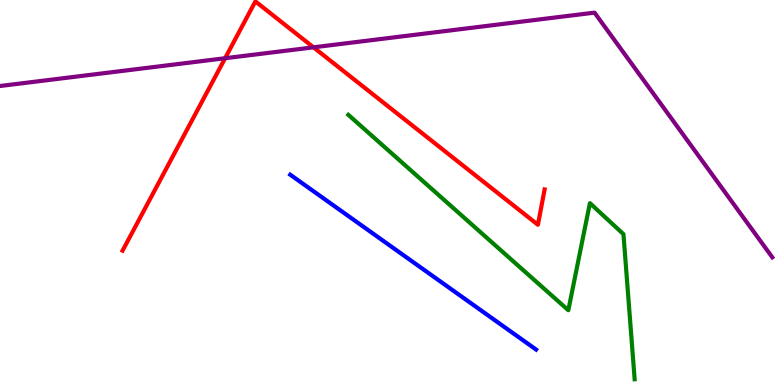[{'lines': ['blue', 'red'], 'intersections': []}, {'lines': ['green', 'red'], 'intersections': []}, {'lines': ['purple', 'red'], 'intersections': [{'x': 2.9, 'y': 8.49}, {'x': 4.04, 'y': 8.77}]}, {'lines': ['blue', 'green'], 'intersections': []}, {'lines': ['blue', 'purple'], 'intersections': []}, {'lines': ['green', 'purple'], 'intersections': []}]